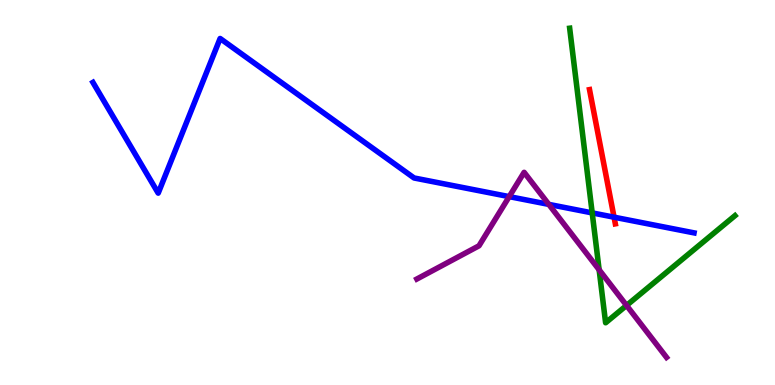[{'lines': ['blue', 'red'], 'intersections': [{'x': 7.92, 'y': 4.36}]}, {'lines': ['green', 'red'], 'intersections': []}, {'lines': ['purple', 'red'], 'intersections': []}, {'lines': ['blue', 'green'], 'intersections': [{'x': 7.64, 'y': 4.47}]}, {'lines': ['blue', 'purple'], 'intersections': [{'x': 6.57, 'y': 4.89}, {'x': 7.08, 'y': 4.69}]}, {'lines': ['green', 'purple'], 'intersections': [{'x': 7.73, 'y': 2.99}, {'x': 8.08, 'y': 2.07}]}]